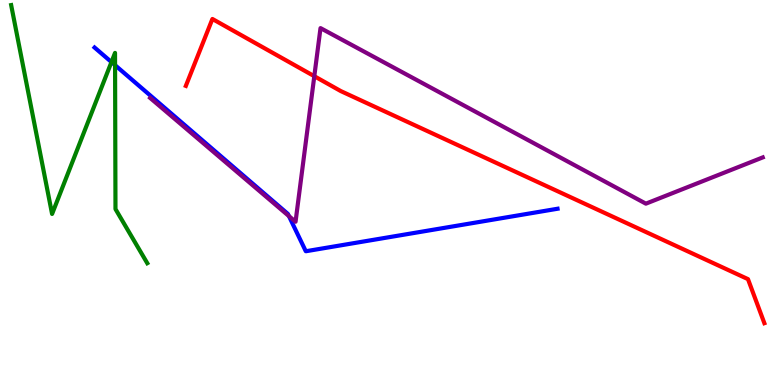[{'lines': ['blue', 'red'], 'intersections': []}, {'lines': ['green', 'red'], 'intersections': []}, {'lines': ['purple', 'red'], 'intersections': [{'x': 4.06, 'y': 8.02}]}, {'lines': ['blue', 'green'], 'intersections': [{'x': 1.44, 'y': 8.39}, {'x': 1.48, 'y': 8.31}]}, {'lines': ['blue', 'purple'], 'intersections': [{'x': 3.73, 'y': 4.39}]}, {'lines': ['green', 'purple'], 'intersections': []}]